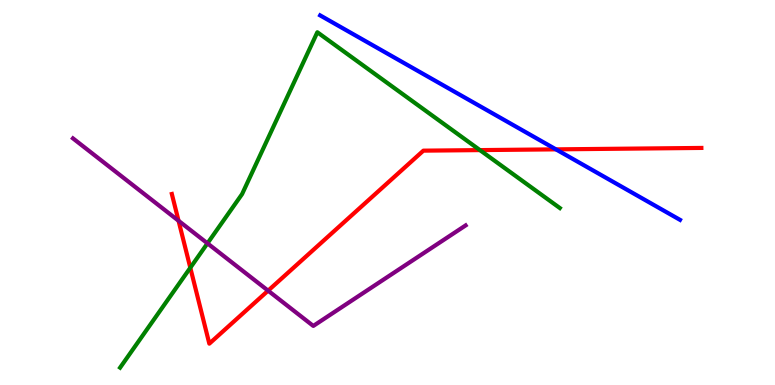[{'lines': ['blue', 'red'], 'intersections': [{'x': 7.17, 'y': 6.12}]}, {'lines': ['green', 'red'], 'intersections': [{'x': 2.46, 'y': 3.05}, {'x': 6.19, 'y': 6.1}]}, {'lines': ['purple', 'red'], 'intersections': [{'x': 2.3, 'y': 4.27}, {'x': 3.46, 'y': 2.45}]}, {'lines': ['blue', 'green'], 'intersections': []}, {'lines': ['blue', 'purple'], 'intersections': []}, {'lines': ['green', 'purple'], 'intersections': [{'x': 2.68, 'y': 3.68}]}]